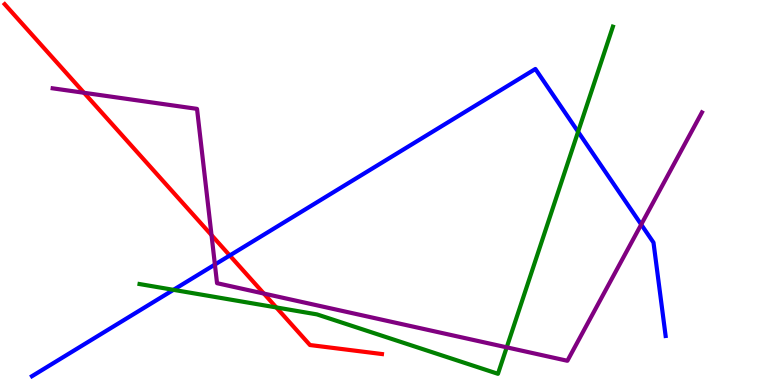[{'lines': ['blue', 'red'], 'intersections': [{'x': 2.96, 'y': 3.36}]}, {'lines': ['green', 'red'], 'intersections': [{'x': 3.57, 'y': 2.01}]}, {'lines': ['purple', 'red'], 'intersections': [{'x': 1.08, 'y': 7.59}, {'x': 2.73, 'y': 3.89}, {'x': 3.4, 'y': 2.37}]}, {'lines': ['blue', 'green'], 'intersections': [{'x': 2.24, 'y': 2.47}, {'x': 7.46, 'y': 6.58}]}, {'lines': ['blue', 'purple'], 'intersections': [{'x': 2.77, 'y': 3.13}, {'x': 8.27, 'y': 4.17}]}, {'lines': ['green', 'purple'], 'intersections': [{'x': 6.54, 'y': 0.978}]}]